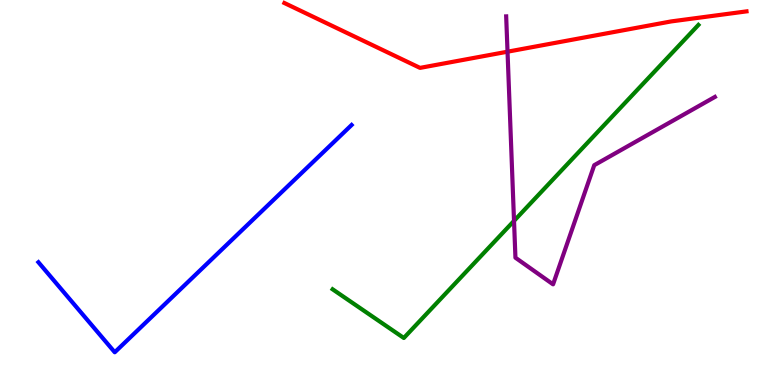[{'lines': ['blue', 'red'], 'intersections': []}, {'lines': ['green', 'red'], 'intersections': []}, {'lines': ['purple', 'red'], 'intersections': [{'x': 6.55, 'y': 8.66}]}, {'lines': ['blue', 'green'], 'intersections': []}, {'lines': ['blue', 'purple'], 'intersections': []}, {'lines': ['green', 'purple'], 'intersections': [{'x': 6.63, 'y': 4.26}]}]